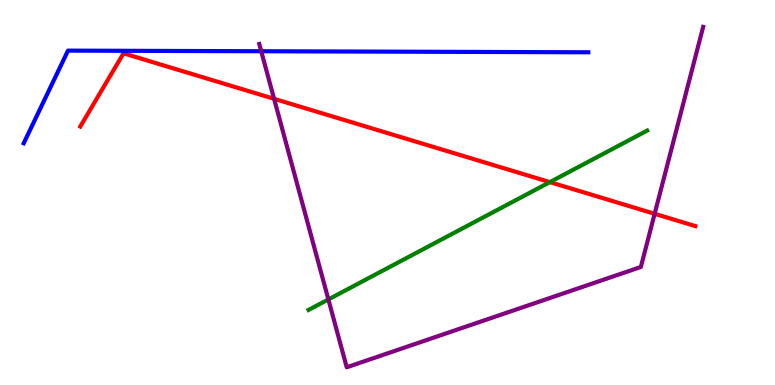[{'lines': ['blue', 'red'], 'intersections': []}, {'lines': ['green', 'red'], 'intersections': [{'x': 7.09, 'y': 5.27}]}, {'lines': ['purple', 'red'], 'intersections': [{'x': 3.54, 'y': 7.43}, {'x': 8.45, 'y': 4.45}]}, {'lines': ['blue', 'green'], 'intersections': []}, {'lines': ['blue', 'purple'], 'intersections': [{'x': 3.37, 'y': 8.67}]}, {'lines': ['green', 'purple'], 'intersections': [{'x': 4.24, 'y': 2.22}]}]